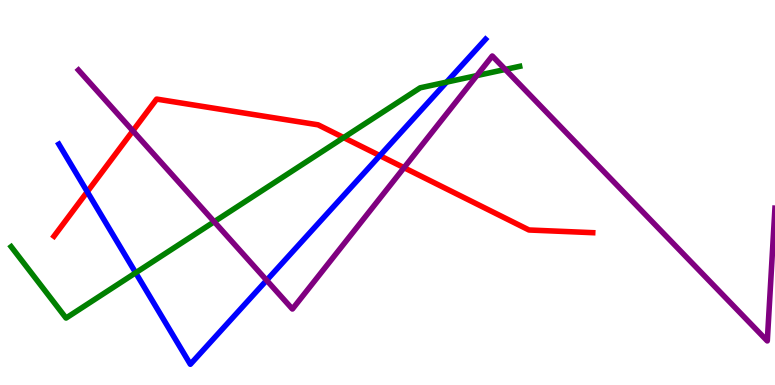[{'lines': ['blue', 'red'], 'intersections': [{'x': 1.13, 'y': 5.02}, {'x': 4.9, 'y': 5.96}]}, {'lines': ['green', 'red'], 'intersections': [{'x': 4.43, 'y': 6.43}]}, {'lines': ['purple', 'red'], 'intersections': [{'x': 1.71, 'y': 6.6}, {'x': 5.21, 'y': 5.64}]}, {'lines': ['blue', 'green'], 'intersections': [{'x': 1.75, 'y': 2.91}, {'x': 5.76, 'y': 7.87}]}, {'lines': ['blue', 'purple'], 'intersections': [{'x': 3.44, 'y': 2.72}]}, {'lines': ['green', 'purple'], 'intersections': [{'x': 2.76, 'y': 4.24}, {'x': 6.15, 'y': 8.04}, {'x': 6.52, 'y': 8.2}]}]